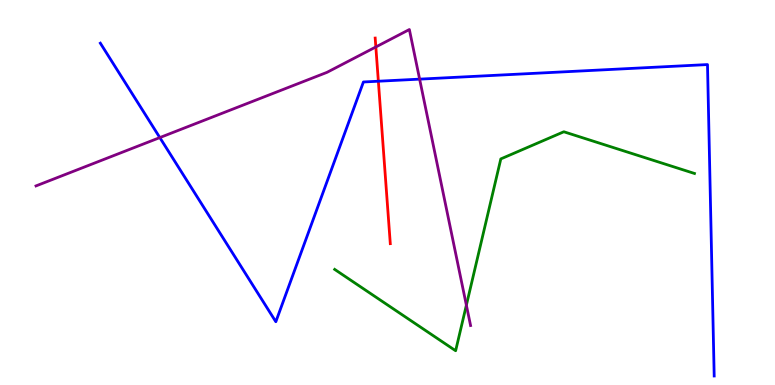[{'lines': ['blue', 'red'], 'intersections': [{'x': 4.88, 'y': 7.89}]}, {'lines': ['green', 'red'], 'intersections': []}, {'lines': ['purple', 'red'], 'intersections': [{'x': 4.85, 'y': 8.78}]}, {'lines': ['blue', 'green'], 'intersections': []}, {'lines': ['blue', 'purple'], 'intersections': [{'x': 2.06, 'y': 6.43}, {'x': 5.41, 'y': 7.94}]}, {'lines': ['green', 'purple'], 'intersections': [{'x': 6.02, 'y': 2.07}]}]